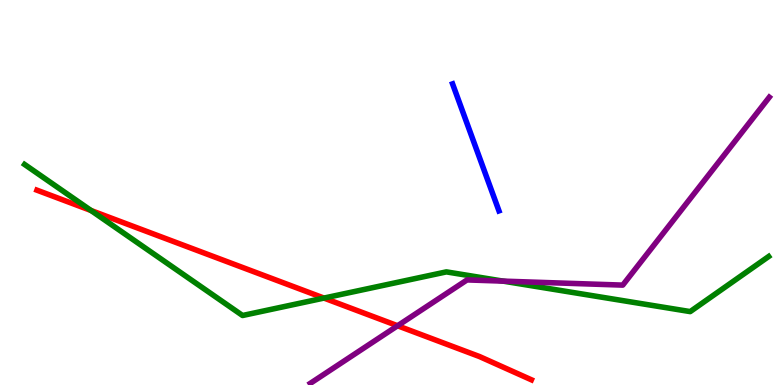[{'lines': ['blue', 'red'], 'intersections': []}, {'lines': ['green', 'red'], 'intersections': [{'x': 1.17, 'y': 4.53}, {'x': 4.18, 'y': 2.26}]}, {'lines': ['purple', 'red'], 'intersections': [{'x': 5.13, 'y': 1.54}]}, {'lines': ['blue', 'green'], 'intersections': []}, {'lines': ['blue', 'purple'], 'intersections': []}, {'lines': ['green', 'purple'], 'intersections': [{'x': 6.49, 'y': 2.7}]}]